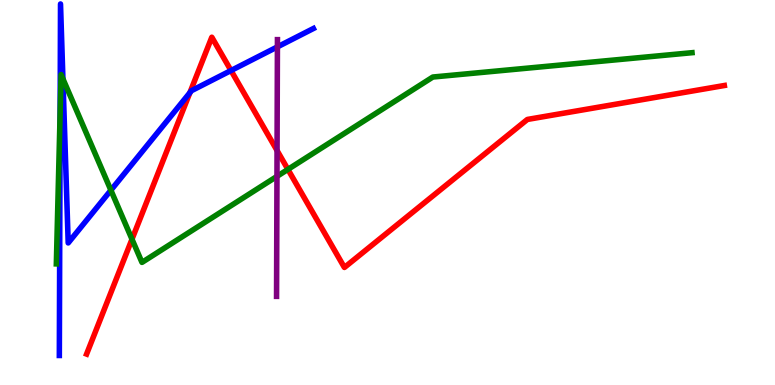[{'lines': ['blue', 'red'], 'intersections': [{'x': 2.45, 'y': 7.59}, {'x': 2.98, 'y': 8.17}]}, {'lines': ['green', 'red'], 'intersections': [{'x': 1.7, 'y': 3.79}, {'x': 3.72, 'y': 5.6}]}, {'lines': ['purple', 'red'], 'intersections': [{'x': 3.57, 'y': 6.09}]}, {'lines': ['blue', 'green'], 'intersections': [{'x': 0.776, 'y': 7.08}, {'x': 0.812, 'y': 7.95}, {'x': 1.43, 'y': 5.06}]}, {'lines': ['blue', 'purple'], 'intersections': [{'x': 3.58, 'y': 8.78}]}, {'lines': ['green', 'purple'], 'intersections': [{'x': 3.57, 'y': 5.42}]}]